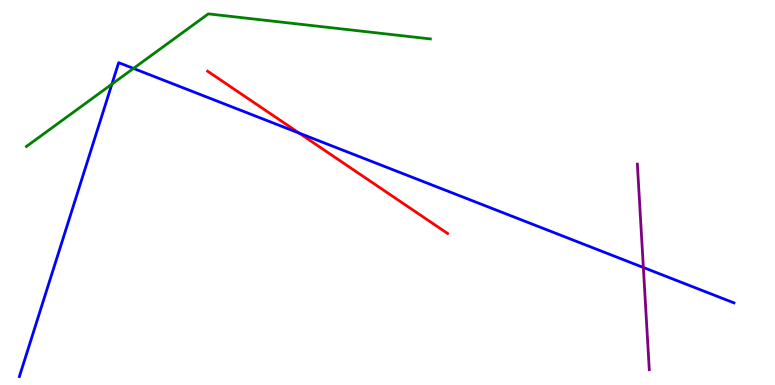[{'lines': ['blue', 'red'], 'intersections': [{'x': 3.86, 'y': 6.54}]}, {'lines': ['green', 'red'], 'intersections': []}, {'lines': ['purple', 'red'], 'intersections': []}, {'lines': ['blue', 'green'], 'intersections': [{'x': 1.44, 'y': 7.81}, {'x': 1.72, 'y': 8.22}]}, {'lines': ['blue', 'purple'], 'intersections': [{'x': 8.3, 'y': 3.05}]}, {'lines': ['green', 'purple'], 'intersections': []}]